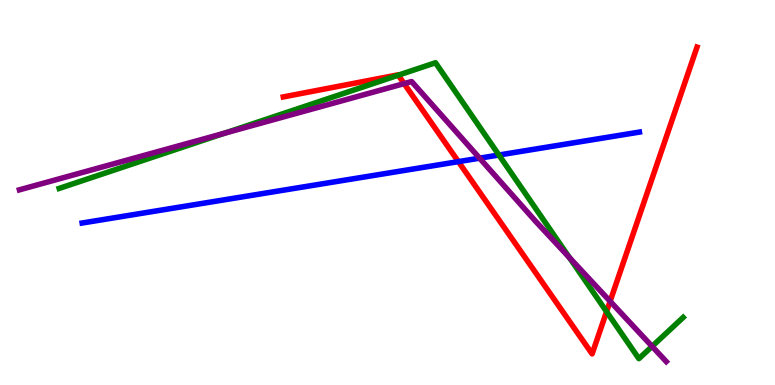[{'lines': ['blue', 'red'], 'intersections': [{'x': 5.91, 'y': 5.8}]}, {'lines': ['green', 'red'], 'intersections': [{'x': 5.14, 'y': 8.05}, {'x': 7.83, 'y': 1.91}]}, {'lines': ['purple', 'red'], 'intersections': [{'x': 5.21, 'y': 7.83}, {'x': 7.87, 'y': 2.17}]}, {'lines': ['blue', 'green'], 'intersections': [{'x': 6.44, 'y': 5.97}]}, {'lines': ['blue', 'purple'], 'intersections': [{'x': 6.19, 'y': 5.89}]}, {'lines': ['green', 'purple'], 'intersections': [{'x': 2.9, 'y': 6.54}, {'x': 7.35, 'y': 3.31}, {'x': 8.41, 'y': 1.0}]}]